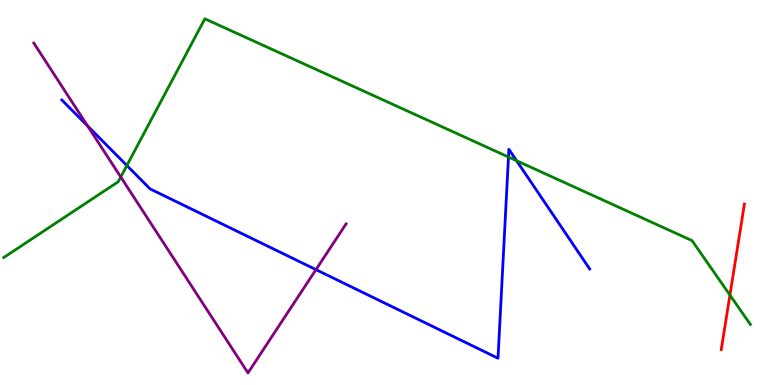[{'lines': ['blue', 'red'], 'intersections': []}, {'lines': ['green', 'red'], 'intersections': [{'x': 9.42, 'y': 2.34}]}, {'lines': ['purple', 'red'], 'intersections': []}, {'lines': ['blue', 'green'], 'intersections': [{'x': 1.64, 'y': 5.7}, {'x': 6.56, 'y': 5.92}, {'x': 6.67, 'y': 5.83}]}, {'lines': ['blue', 'purple'], 'intersections': [{'x': 1.13, 'y': 6.73}, {'x': 4.08, 'y': 3.0}]}, {'lines': ['green', 'purple'], 'intersections': [{'x': 1.56, 'y': 5.4}]}]